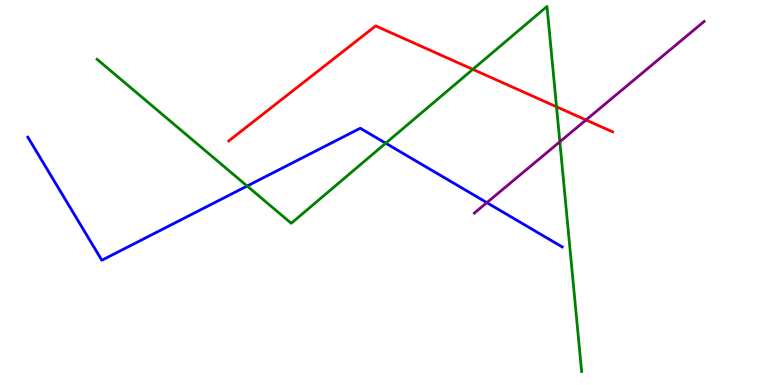[{'lines': ['blue', 'red'], 'intersections': []}, {'lines': ['green', 'red'], 'intersections': [{'x': 6.1, 'y': 8.2}, {'x': 7.18, 'y': 7.23}]}, {'lines': ['purple', 'red'], 'intersections': [{'x': 7.56, 'y': 6.88}]}, {'lines': ['blue', 'green'], 'intersections': [{'x': 3.19, 'y': 5.17}, {'x': 4.98, 'y': 6.28}]}, {'lines': ['blue', 'purple'], 'intersections': [{'x': 6.28, 'y': 4.74}]}, {'lines': ['green', 'purple'], 'intersections': [{'x': 7.22, 'y': 6.32}]}]